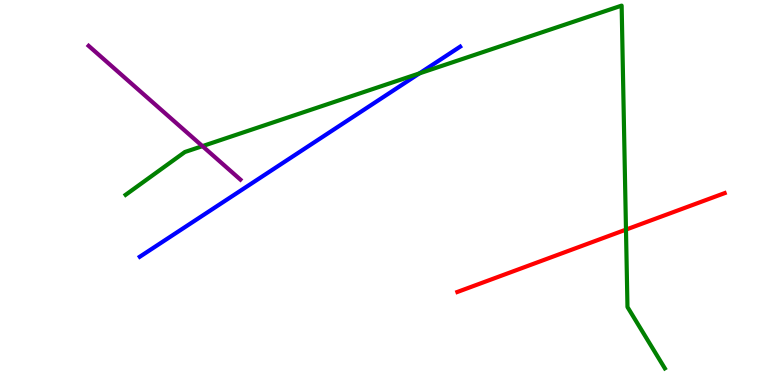[{'lines': ['blue', 'red'], 'intersections': []}, {'lines': ['green', 'red'], 'intersections': [{'x': 8.08, 'y': 4.04}]}, {'lines': ['purple', 'red'], 'intersections': []}, {'lines': ['blue', 'green'], 'intersections': [{'x': 5.41, 'y': 8.09}]}, {'lines': ['blue', 'purple'], 'intersections': []}, {'lines': ['green', 'purple'], 'intersections': [{'x': 2.61, 'y': 6.2}]}]